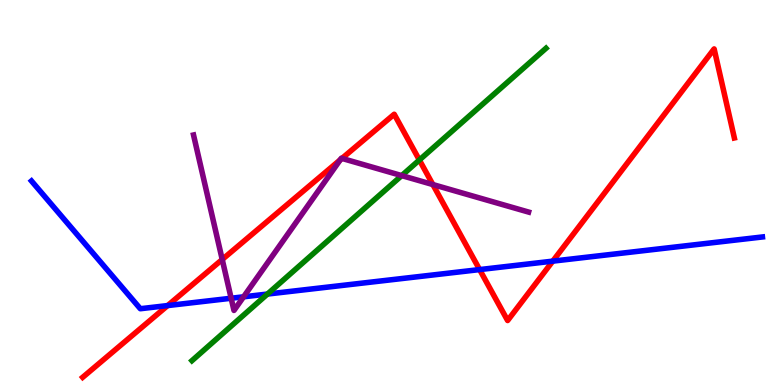[{'lines': ['blue', 'red'], 'intersections': [{'x': 2.16, 'y': 2.06}, {'x': 6.19, 'y': 3.0}, {'x': 7.13, 'y': 3.22}]}, {'lines': ['green', 'red'], 'intersections': [{'x': 5.41, 'y': 5.84}]}, {'lines': ['purple', 'red'], 'intersections': [{'x': 2.87, 'y': 3.26}, {'x': 4.39, 'y': 5.85}, {'x': 4.41, 'y': 5.89}, {'x': 5.59, 'y': 5.21}]}, {'lines': ['blue', 'green'], 'intersections': [{'x': 3.45, 'y': 2.36}]}, {'lines': ['blue', 'purple'], 'intersections': [{'x': 2.98, 'y': 2.25}, {'x': 3.14, 'y': 2.29}]}, {'lines': ['green', 'purple'], 'intersections': [{'x': 5.18, 'y': 5.44}]}]